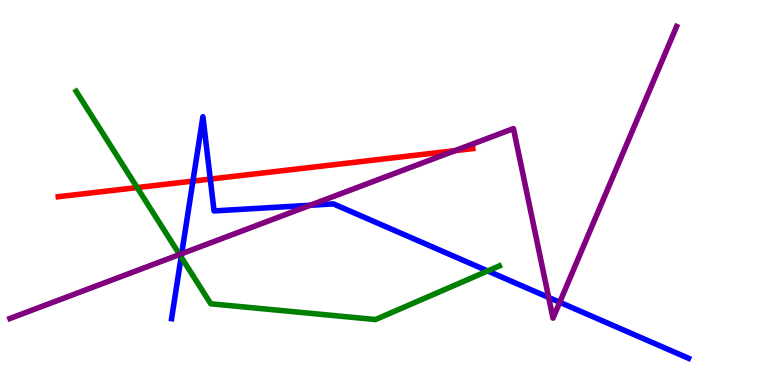[{'lines': ['blue', 'red'], 'intersections': [{'x': 2.49, 'y': 5.3}, {'x': 2.71, 'y': 5.35}]}, {'lines': ['green', 'red'], 'intersections': [{'x': 1.77, 'y': 5.13}]}, {'lines': ['purple', 'red'], 'intersections': [{'x': 5.87, 'y': 6.09}]}, {'lines': ['blue', 'green'], 'intersections': [{'x': 2.34, 'y': 3.32}, {'x': 6.29, 'y': 2.96}]}, {'lines': ['blue', 'purple'], 'intersections': [{'x': 2.34, 'y': 3.41}, {'x': 4.0, 'y': 4.67}, {'x': 7.08, 'y': 2.27}, {'x': 7.22, 'y': 2.15}]}, {'lines': ['green', 'purple'], 'intersections': [{'x': 2.32, 'y': 3.39}]}]